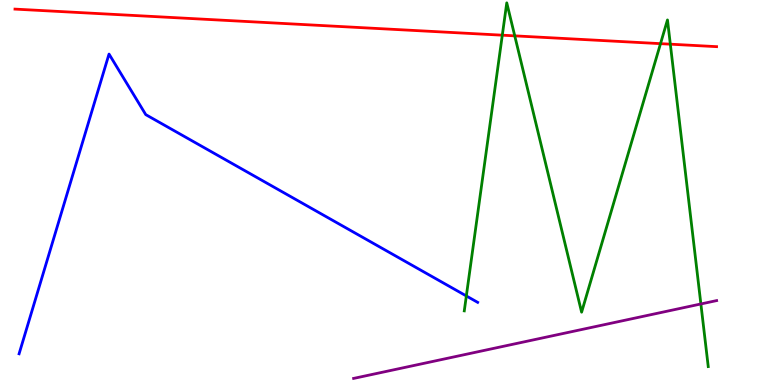[{'lines': ['blue', 'red'], 'intersections': []}, {'lines': ['green', 'red'], 'intersections': [{'x': 6.48, 'y': 9.09}, {'x': 6.64, 'y': 9.07}, {'x': 8.52, 'y': 8.87}, {'x': 8.65, 'y': 8.85}]}, {'lines': ['purple', 'red'], 'intersections': []}, {'lines': ['blue', 'green'], 'intersections': [{'x': 6.02, 'y': 2.31}]}, {'lines': ['blue', 'purple'], 'intersections': []}, {'lines': ['green', 'purple'], 'intersections': [{'x': 9.04, 'y': 2.1}]}]